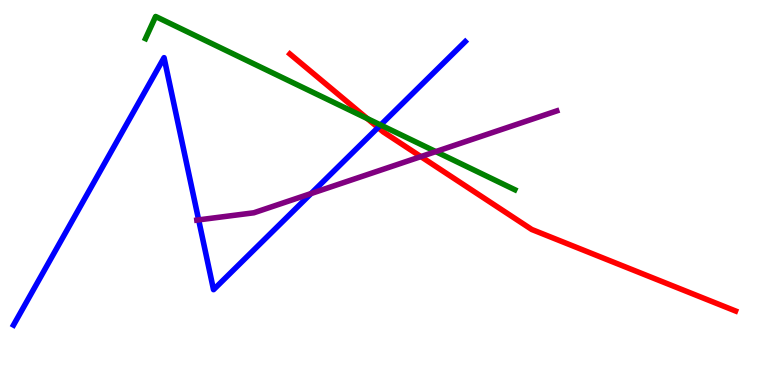[{'lines': ['blue', 'red'], 'intersections': [{'x': 4.88, 'y': 6.69}]}, {'lines': ['green', 'red'], 'intersections': [{'x': 4.74, 'y': 6.92}]}, {'lines': ['purple', 'red'], 'intersections': [{'x': 5.43, 'y': 5.93}]}, {'lines': ['blue', 'green'], 'intersections': [{'x': 4.91, 'y': 6.75}]}, {'lines': ['blue', 'purple'], 'intersections': [{'x': 2.56, 'y': 4.29}, {'x': 4.01, 'y': 4.97}]}, {'lines': ['green', 'purple'], 'intersections': [{'x': 5.62, 'y': 6.06}]}]